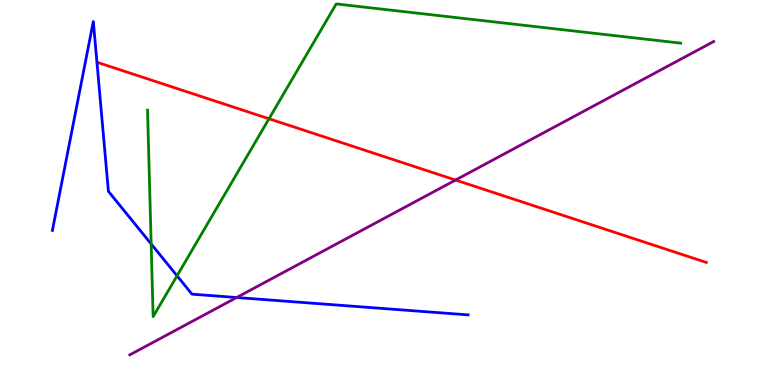[{'lines': ['blue', 'red'], 'intersections': []}, {'lines': ['green', 'red'], 'intersections': [{'x': 3.47, 'y': 6.92}]}, {'lines': ['purple', 'red'], 'intersections': [{'x': 5.88, 'y': 5.32}]}, {'lines': ['blue', 'green'], 'intersections': [{'x': 1.95, 'y': 3.66}, {'x': 2.28, 'y': 2.84}]}, {'lines': ['blue', 'purple'], 'intersections': [{'x': 3.05, 'y': 2.27}]}, {'lines': ['green', 'purple'], 'intersections': []}]